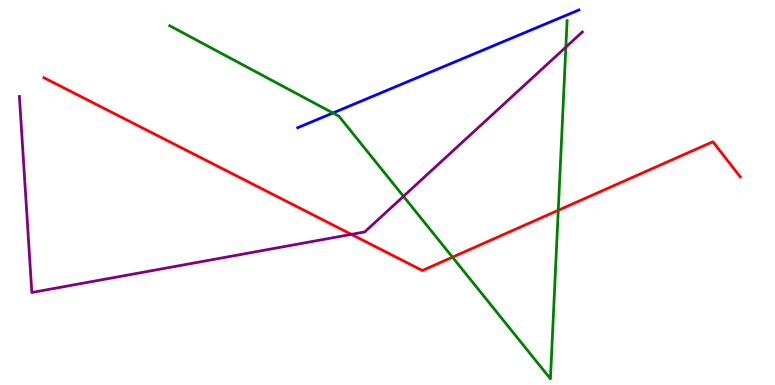[{'lines': ['blue', 'red'], 'intersections': []}, {'lines': ['green', 'red'], 'intersections': [{'x': 5.84, 'y': 3.32}, {'x': 7.2, 'y': 4.54}]}, {'lines': ['purple', 'red'], 'intersections': [{'x': 4.53, 'y': 3.91}]}, {'lines': ['blue', 'green'], 'intersections': [{'x': 4.3, 'y': 7.07}]}, {'lines': ['blue', 'purple'], 'intersections': []}, {'lines': ['green', 'purple'], 'intersections': [{'x': 5.21, 'y': 4.9}, {'x': 7.3, 'y': 8.78}]}]